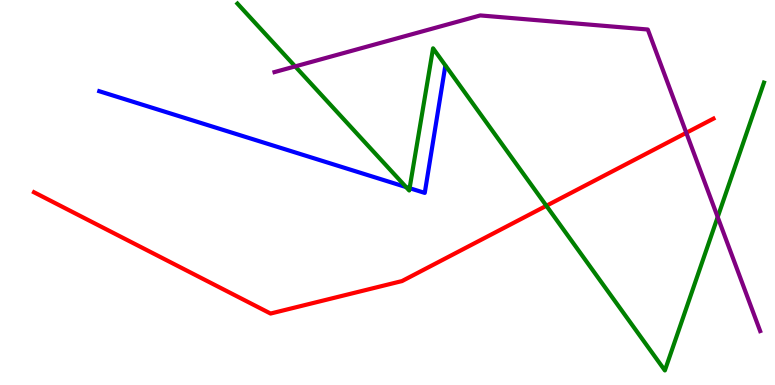[{'lines': ['blue', 'red'], 'intersections': []}, {'lines': ['green', 'red'], 'intersections': [{'x': 7.05, 'y': 4.66}]}, {'lines': ['purple', 'red'], 'intersections': [{'x': 8.86, 'y': 6.55}]}, {'lines': ['blue', 'green'], 'intersections': [{'x': 5.24, 'y': 5.14}, {'x': 5.29, 'y': 5.11}]}, {'lines': ['blue', 'purple'], 'intersections': []}, {'lines': ['green', 'purple'], 'intersections': [{'x': 3.81, 'y': 8.28}, {'x': 9.26, 'y': 4.36}]}]